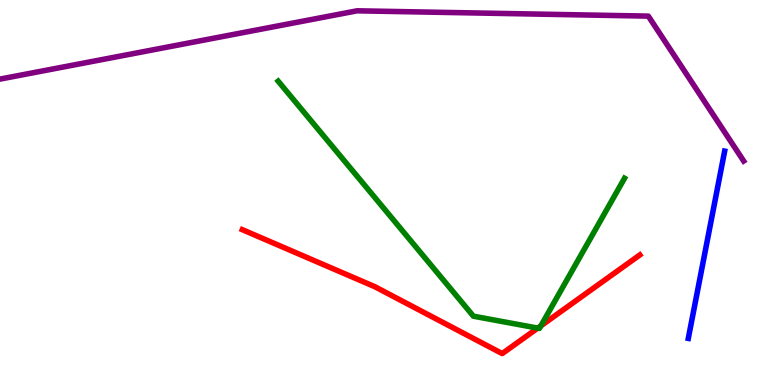[{'lines': ['blue', 'red'], 'intersections': []}, {'lines': ['green', 'red'], 'intersections': [{'x': 6.94, 'y': 1.48}, {'x': 6.98, 'y': 1.54}]}, {'lines': ['purple', 'red'], 'intersections': []}, {'lines': ['blue', 'green'], 'intersections': []}, {'lines': ['blue', 'purple'], 'intersections': []}, {'lines': ['green', 'purple'], 'intersections': []}]